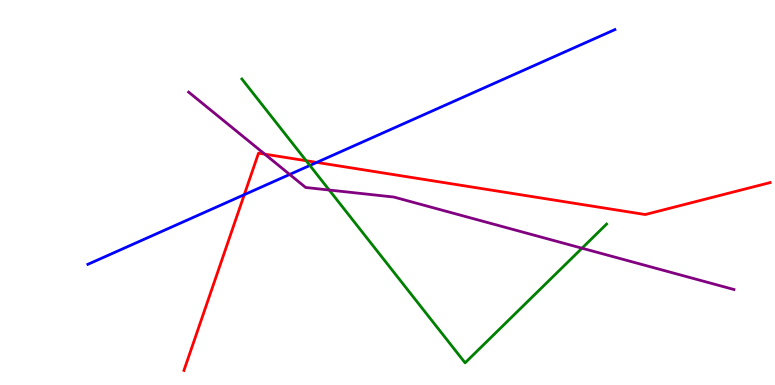[{'lines': ['blue', 'red'], 'intersections': [{'x': 3.15, 'y': 4.94}, {'x': 4.09, 'y': 5.78}]}, {'lines': ['green', 'red'], 'intersections': [{'x': 3.95, 'y': 5.83}]}, {'lines': ['purple', 'red'], 'intersections': [{'x': 3.42, 'y': 6.0}]}, {'lines': ['blue', 'green'], 'intersections': [{'x': 4.0, 'y': 5.7}]}, {'lines': ['blue', 'purple'], 'intersections': [{'x': 3.74, 'y': 5.47}]}, {'lines': ['green', 'purple'], 'intersections': [{'x': 4.25, 'y': 5.06}, {'x': 7.51, 'y': 3.55}]}]